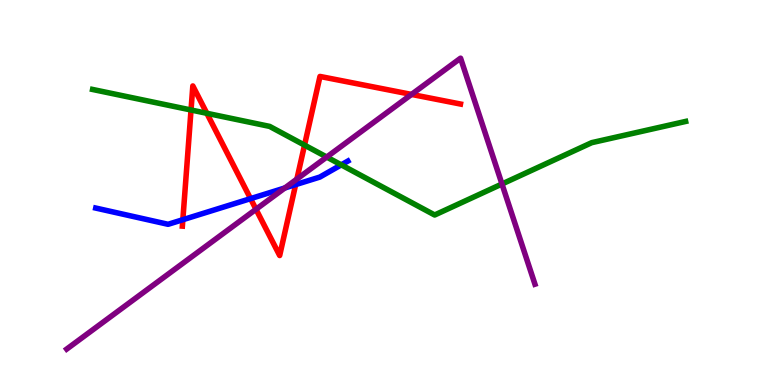[{'lines': ['blue', 'red'], 'intersections': [{'x': 2.36, 'y': 4.29}, {'x': 3.23, 'y': 4.84}, {'x': 3.81, 'y': 5.21}]}, {'lines': ['green', 'red'], 'intersections': [{'x': 2.46, 'y': 7.14}, {'x': 2.67, 'y': 7.06}, {'x': 3.93, 'y': 6.23}]}, {'lines': ['purple', 'red'], 'intersections': [{'x': 3.3, 'y': 4.56}, {'x': 3.83, 'y': 5.35}, {'x': 5.31, 'y': 7.55}]}, {'lines': ['blue', 'green'], 'intersections': [{'x': 4.4, 'y': 5.72}]}, {'lines': ['blue', 'purple'], 'intersections': [{'x': 3.68, 'y': 5.12}]}, {'lines': ['green', 'purple'], 'intersections': [{'x': 4.22, 'y': 5.92}, {'x': 6.48, 'y': 5.22}]}]